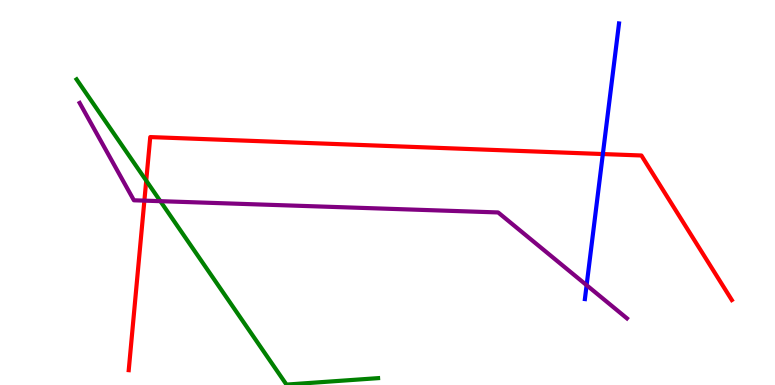[{'lines': ['blue', 'red'], 'intersections': [{'x': 7.78, 'y': 6.0}]}, {'lines': ['green', 'red'], 'intersections': [{'x': 1.89, 'y': 5.31}]}, {'lines': ['purple', 'red'], 'intersections': [{'x': 1.86, 'y': 4.79}]}, {'lines': ['blue', 'green'], 'intersections': []}, {'lines': ['blue', 'purple'], 'intersections': [{'x': 7.57, 'y': 2.59}]}, {'lines': ['green', 'purple'], 'intersections': [{'x': 2.07, 'y': 4.77}]}]